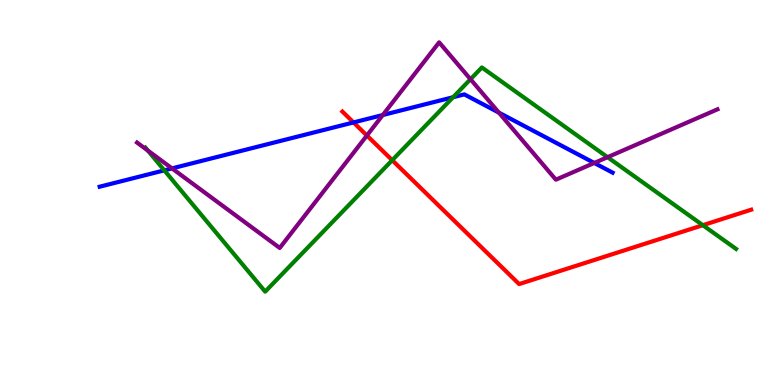[{'lines': ['blue', 'red'], 'intersections': [{'x': 4.56, 'y': 6.82}]}, {'lines': ['green', 'red'], 'intersections': [{'x': 5.06, 'y': 5.84}, {'x': 9.07, 'y': 4.15}]}, {'lines': ['purple', 'red'], 'intersections': [{'x': 4.73, 'y': 6.48}]}, {'lines': ['blue', 'green'], 'intersections': [{'x': 2.12, 'y': 5.58}, {'x': 5.85, 'y': 7.47}]}, {'lines': ['blue', 'purple'], 'intersections': [{'x': 2.22, 'y': 5.63}, {'x': 4.94, 'y': 7.01}, {'x': 6.44, 'y': 7.07}, {'x': 7.67, 'y': 5.77}]}, {'lines': ['green', 'purple'], 'intersections': [{'x': 1.91, 'y': 6.09}, {'x': 6.07, 'y': 7.94}, {'x': 7.84, 'y': 5.92}]}]